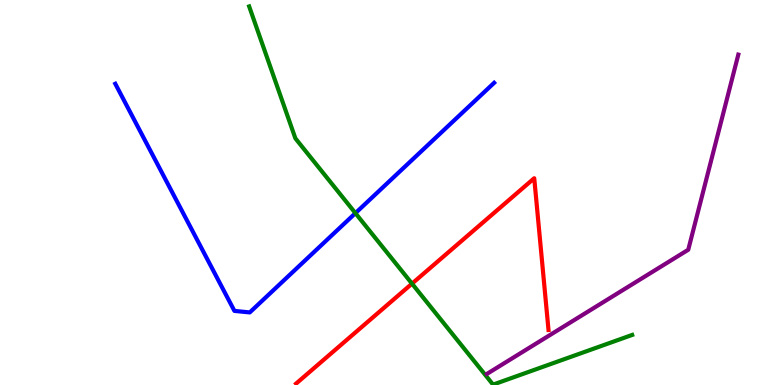[{'lines': ['blue', 'red'], 'intersections': []}, {'lines': ['green', 'red'], 'intersections': [{'x': 5.32, 'y': 2.63}]}, {'lines': ['purple', 'red'], 'intersections': []}, {'lines': ['blue', 'green'], 'intersections': [{'x': 4.59, 'y': 4.46}]}, {'lines': ['blue', 'purple'], 'intersections': []}, {'lines': ['green', 'purple'], 'intersections': []}]